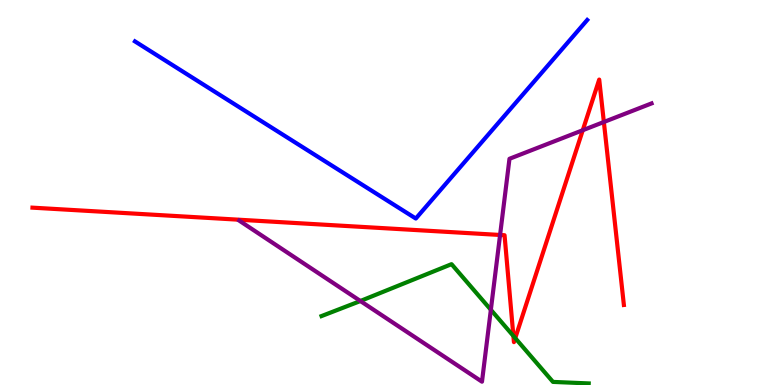[{'lines': ['blue', 'red'], 'intersections': []}, {'lines': ['green', 'red'], 'intersections': [{'x': 6.62, 'y': 1.27}, {'x': 6.65, 'y': 1.22}]}, {'lines': ['purple', 'red'], 'intersections': [{'x': 6.45, 'y': 3.9}, {'x': 7.52, 'y': 6.62}, {'x': 7.79, 'y': 6.83}]}, {'lines': ['blue', 'green'], 'intersections': []}, {'lines': ['blue', 'purple'], 'intersections': []}, {'lines': ['green', 'purple'], 'intersections': [{'x': 4.65, 'y': 2.18}, {'x': 6.33, 'y': 1.95}]}]